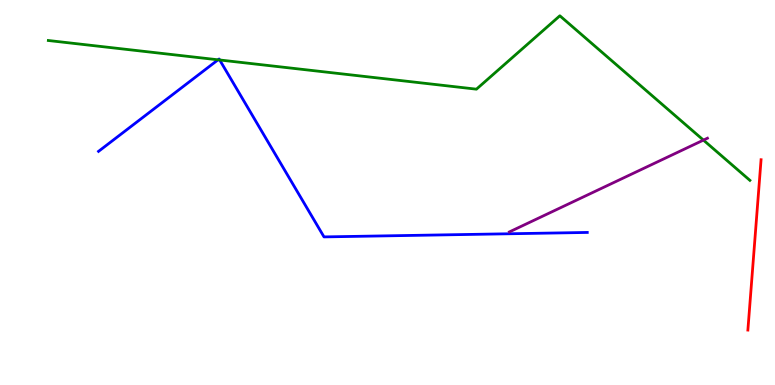[{'lines': ['blue', 'red'], 'intersections': []}, {'lines': ['green', 'red'], 'intersections': []}, {'lines': ['purple', 'red'], 'intersections': []}, {'lines': ['blue', 'green'], 'intersections': [{'x': 2.81, 'y': 8.45}, {'x': 2.83, 'y': 8.44}]}, {'lines': ['blue', 'purple'], 'intersections': []}, {'lines': ['green', 'purple'], 'intersections': [{'x': 9.08, 'y': 6.36}]}]